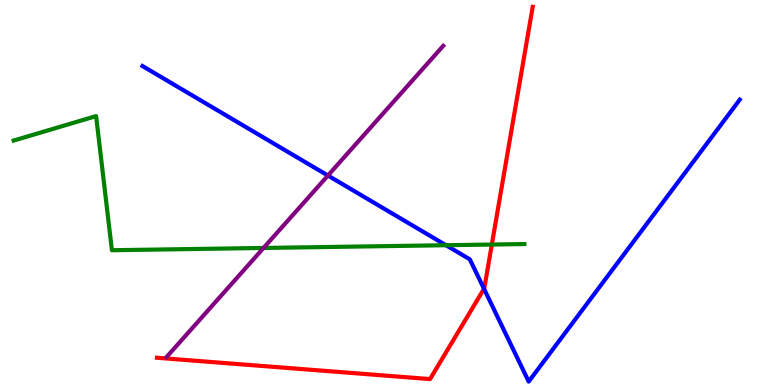[{'lines': ['blue', 'red'], 'intersections': [{'x': 6.25, 'y': 2.5}]}, {'lines': ['green', 'red'], 'intersections': [{'x': 6.35, 'y': 3.65}]}, {'lines': ['purple', 'red'], 'intersections': []}, {'lines': ['blue', 'green'], 'intersections': [{'x': 5.75, 'y': 3.63}]}, {'lines': ['blue', 'purple'], 'intersections': [{'x': 4.23, 'y': 5.44}]}, {'lines': ['green', 'purple'], 'intersections': [{'x': 3.4, 'y': 3.56}]}]